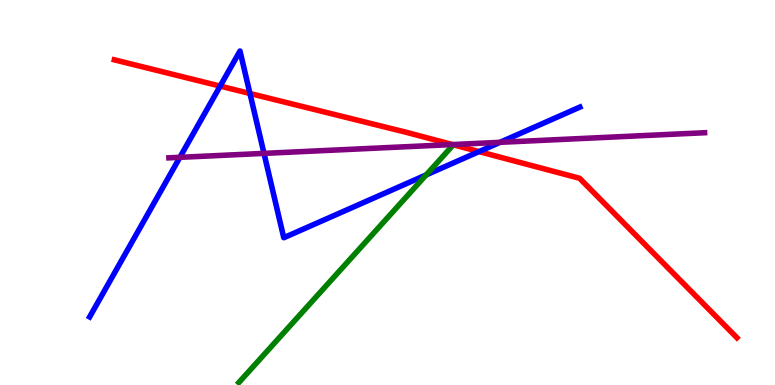[{'lines': ['blue', 'red'], 'intersections': [{'x': 2.84, 'y': 7.76}, {'x': 3.23, 'y': 7.57}, {'x': 6.18, 'y': 6.06}]}, {'lines': ['green', 'red'], 'intersections': []}, {'lines': ['purple', 'red'], 'intersections': [{'x': 5.84, 'y': 6.25}]}, {'lines': ['blue', 'green'], 'intersections': [{'x': 5.5, 'y': 5.46}]}, {'lines': ['blue', 'purple'], 'intersections': [{'x': 2.32, 'y': 5.91}, {'x': 3.41, 'y': 6.02}, {'x': 6.45, 'y': 6.3}]}, {'lines': ['green', 'purple'], 'intersections': []}]